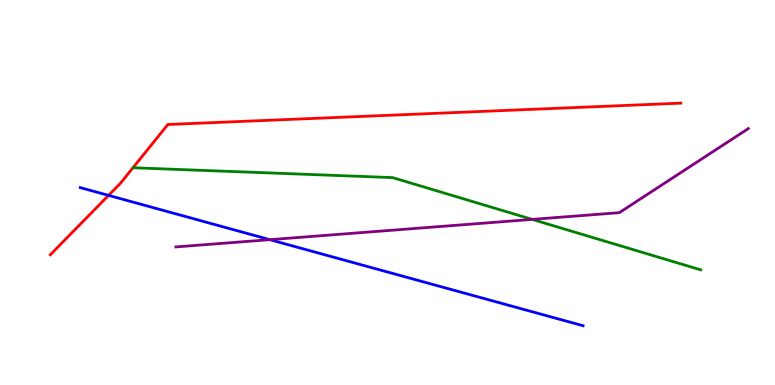[{'lines': ['blue', 'red'], 'intersections': [{'x': 1.4, 'y': 4.93}]}, {'lines': ['green', 'red'], 'intersections': []}, {'lines': ['purple', 'red'], 'intersections': []}, {'lines': ['blue', 'green'], 'intersections': []}, {'lines': ['blue', 'purple'], 'intersections': [{'x': 3.48, 'y': 3.77}]}, {'lines': ['green', 'purple'], 'intersections': [{'x': 6.87, 'y': 4.3}]}]